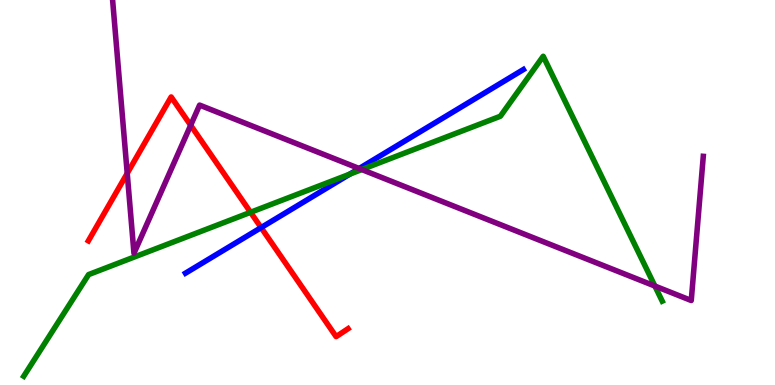[{'lines': ['blue', 'red'], 'intersections': [{'x': 3.37, 'y': 4.09}]}, {'lines': ['green', 'red'], 'intersections': [{'x': 3.23, 'y': 4.49}]}, {'lines': ['purple', 'red'], 'intersections': [{'x': 1.64, 'y': 5.5}, {'x': 2.46, 'y': 6.75}]}, {'lines': ['blue', 'green'], 'intersections': [{'x': 4.51, 'y': 5.48}]}, {'lines': ['blue', 'purple'], 'intersections': [{'x': 4.63, 'y': 5.62}]}, {'lines': ['green', 'purple'], 'intersections': [{'x': 4.67, 'y': 5.6}, {'x': 8.45, 'y': 2.57}]}]